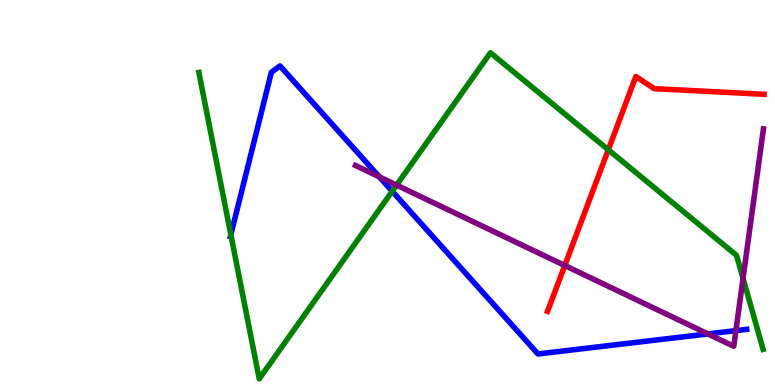[{'lines': ['blue', 'red'], 'intersections': []}, {'lines': ['green', 'red'], 'intersections': [{'x': 7.85, 'y': 6.11}]}, {'lines': ['purple', 'red'], 'intersections': [{'x': 7.29, 'y': 3.1}]}, {'lines': ['blue', 'green'], 'intersections': [{'x': 2.98, 'y': 3.91}, {'x': 5.06, 'y': 5.03}]}, {'lines': ['blue', 'purple'], 'intersections': [{'x': 4.89, 'y': 5.41}, {'x': 9.13, 'y': 1.33}, {'x': 9.5, 'y': 1.41}]}, {'lines': ['green', 'purple'], 'intersections': [{'x': 5.12, 'y': 5.19}, {'x': 9.59, 'y': 2.77}]}]